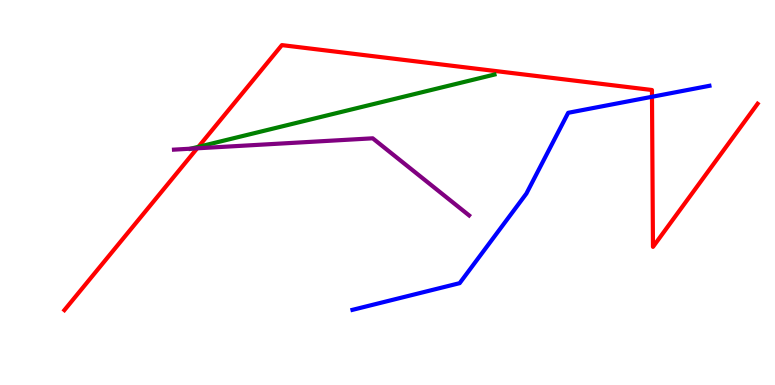[{'lines': ['blue', 'red'], 'intersections': [{'x': 8.41, 'y': 7.49}]}, {'lines': ['green', 'red'], 'intersections': [{'x': 2.56, 'y': 6.19}]}, {'lines': ['purple', 'red'], 'intersections': [{'x': 2.54, 'y': 6.15}]}, {'lines': ['blue', 'green'], 'intersections': []}, {'lines': ['blue', 'purple'], 'intersections': []}, {'lines': ['green', 'purple'], 'intersections': [{'x': 2.46, 'y': 6.14}]}]